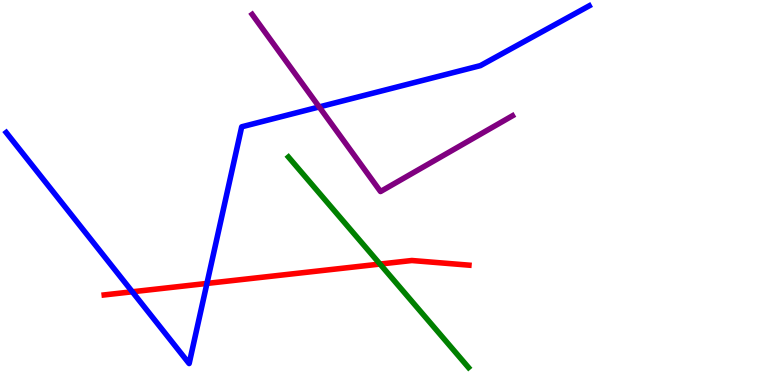[{'lines': ['blue', 'red'], 'intersections': [{'x': 1.71, 'y': 2.42}, {'x': 2.67, 'y': 2.64}]}, {'lines': ['green', 'red'], 'intersections': [{'x': 4.9, 'y': 3.14}]}, {'lines': ['purple', 'red'], 'intersections': []}, {'lines': ['blue', 'green'], 'intersections': []}, {'lines': ['blue', 'purple'], 'intersections': [{'x': 4.12, 'y': 7.22}]}, {'lines': ['green', 'purple'], 'intersections': []}]